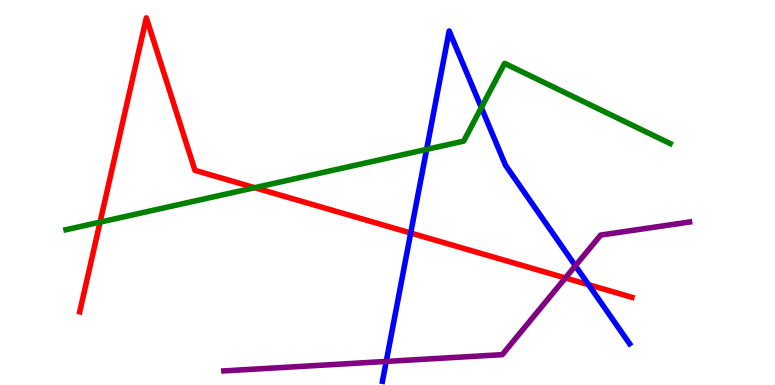[{'lines': ['blue', 'red'], 'intersections': [{'x': 5.3, 'y': 3.95}, {'x': 7.59, 'y': 2.61}]}, {'lines': ['green', 'red'], 'intersections': [{'x': 1.29, 'y': 4.23}, {'x': 3.29, 'y': 5.12}]}, {'lines': ['purple', 'red'], 'intersections': [{'x': 7.3, 'y': 2.78}]}, {'lines': ['blue', 'green'], 'intersections': [{'x': 5.5, 'y': 6.12}, {'x': 6.21, 'y': 7.21}]}, {'lines': ['blue', 'purple'], 'intersections': [{'x': 4.98, 'y': 0.612}, {'x': 7.42, 'y': 3.1}]}, {'lines': ['green', 'purple'], 'intersections': []}]